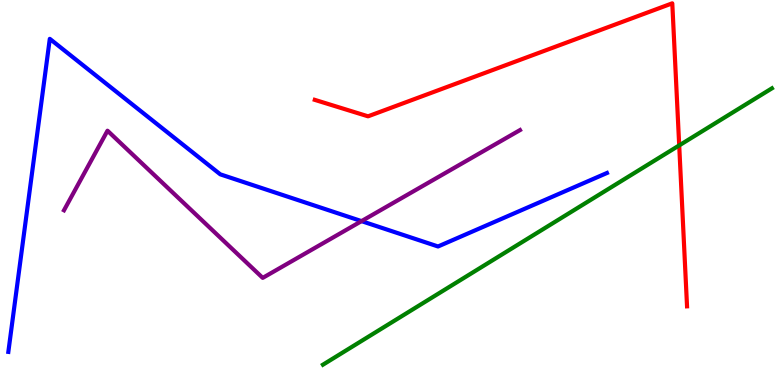[{'lines': ['blue', 'red'], 'intersections': []}, {'lines': ['green', 'red'], 'intersections': [{'x': 8.76, 'y': 6.22}]}, {'lines': ['purple', 'red'], 'intersections': []}, {'lines': ['blue', 'green'], 'intersections': []}, {'lines': ['blue', 'purple'], 'intersections': [{'x': 4.66, 'y': 4.26}]}, {'lines': ['green', 'purple'], 'intersections': []}]